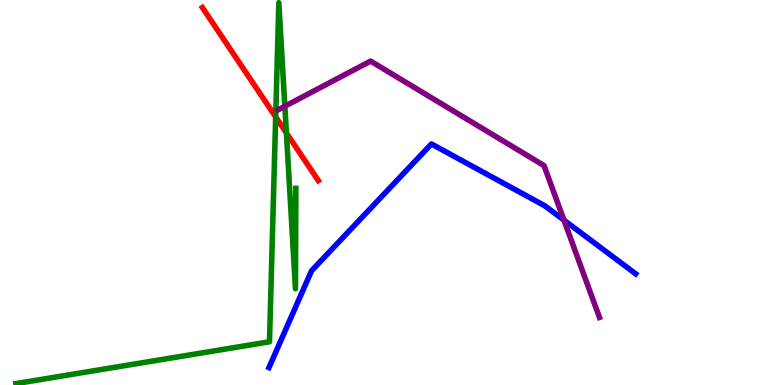[{'lines': ['blue', 'red'], 'intersections': []}, {'lines': ['green', 'red'], 'intersections': [{'x': 3.56, 'y': 6.96}, {'x': 3.7, 'y': 6.55}]}, {'lines': ['purple', 'red'], 'intersections': []}, {'lines': ['blue', 'green'], 'intersections': []}, {'lines': ['blue', 'purple'], 'intersections': [{'x': 7.28, 'y': 4.28}]}, {'lines': ['green', 'purple'], 'intersections': [{'x': 3.68, 'y': 7.24}]}]